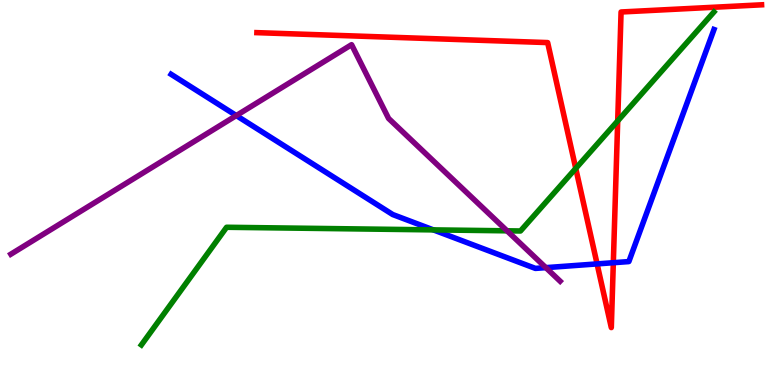[{'lines': ['blue', 'red'], 'intersections': [{'x': 7.7, 'y': 3.15}, {'x': 7.91, 'y': 3.18}]}, {'lines': ['green', 'red'], 'intersections': [{'x': 7.43, 'y': 5.63}, {'x': 7.97, 'y': 6.86}]}, {'lines': ['purple', 'red'], 'intersections': []}, {'lines': ['blue', 'green'], 'intersections': [{'x': 5.59, 'y': 4.03}]}, {'lines': ['blue', 'purple'], 'intersections': [{'x': 3.05, 'y': 7.0}, {'x': 7.04, 'y': 3.05}]}, {'lines': ['green', 'purple'], 'intersections': [{'x': 6.54, 'y': 4.0}]}]